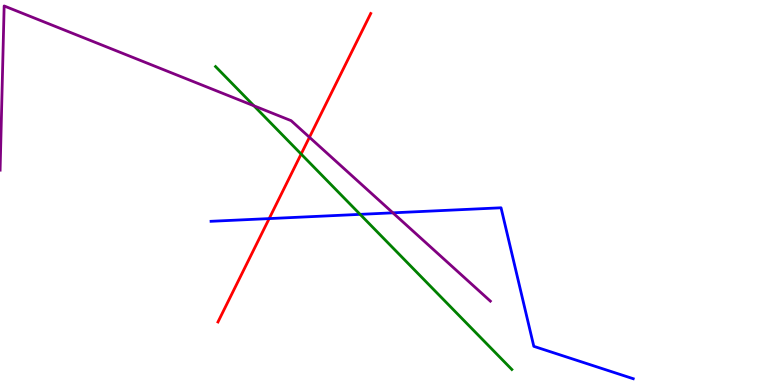[{'lines': ['blue', 'red'], 'intersections': [{'x': 3.47, 'y': 4.32}]}, {'lines': ['green', 'red'], 'intersections': [{'x': 3.89, 'y': 6.0}]}, {'lines': ['purple', 'red'], 'intersections': [{'x': 3.99, 'y': 6.43}]}, {'lines': ['blue', 'green'], 'intersections': [{'x': 4.65, 'y': 4.43}]}, {'lines': ['blue', 'purple'], 'intersections': [{'x': 5.07, 'y': 4.47}]}, {'lines': ['green', 'purple'], 'intersections': [{'x': 3.28, 'y': 7.25}]}]